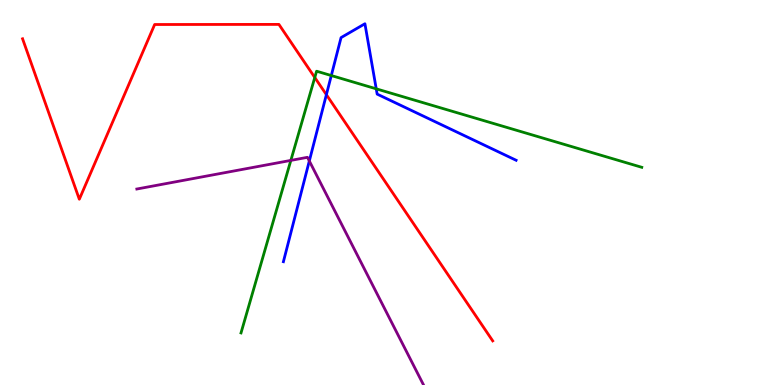[{'lines': ['blue', 'red'], 'intersections': [{'x': 4.21, 'y': 7.54}]}, {'lines': ['green', 'red'], 'intersections': [{'x': 4.06, 'y': 7.99}]}, {'lines': ['purple', 'red'], 'intersections': []}, {'lines': ['blue', 'green'], 'intersections': [{'x': 4.27, 'y': 8.04}, {'x': 4.85, 'y': 7.69}]}, {'lines': ['blue', 'purple'], 'intersections': [{'x': 3.99, 'y': 5.82}]}, {'lines': ['green', 'purple'], 'intersections': [{'x': 3.75, 'y': 5.83}]}]